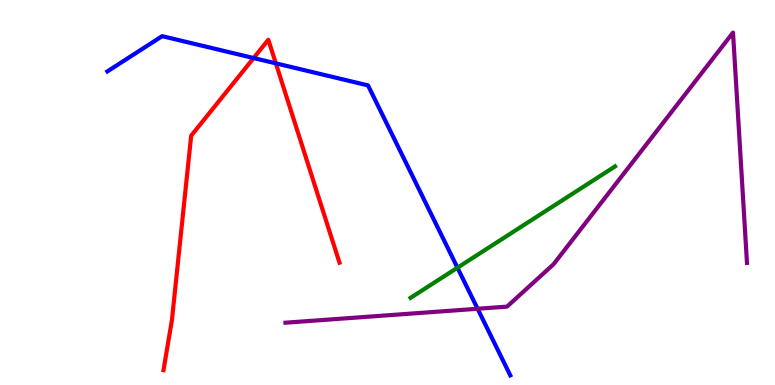[{'lines': ['blue', 'red'], 'intersections': [{'x': 3.27, 'y': 8.49}, {'x': 3.56, 'y': 8.35}]}, {'lines': ['green', 'red'], 'intersections': []}, {'lines': ['purple', 'red'], 'intersections': []}, {'lines': ['blue', 'green'], 'intersections': [{'x': 5.9, 'y': 3.05}]}, {'lines': ['blue', 'purple'], 'intersections': [{'x': 6.16, 'y': 1.98}]}, {'lines': ['green', 'purple'], 'intersections': []}]